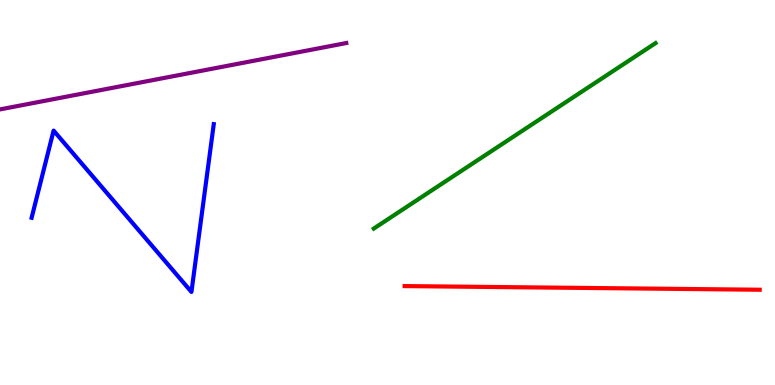[{'lines': ['blue', 'red'], 'intersections': []}, {'lines': ['green', 'red'], 'intersections': []}, {'lines': ['purple', 'red'], 'intersections': []}, {'lines': ['blue', 'green'], 'intersections': []}, {'lines': ['blue', 'purple'], 'intersections': []}, {'lines': ['green', 'purple'], 'intersections': []}]